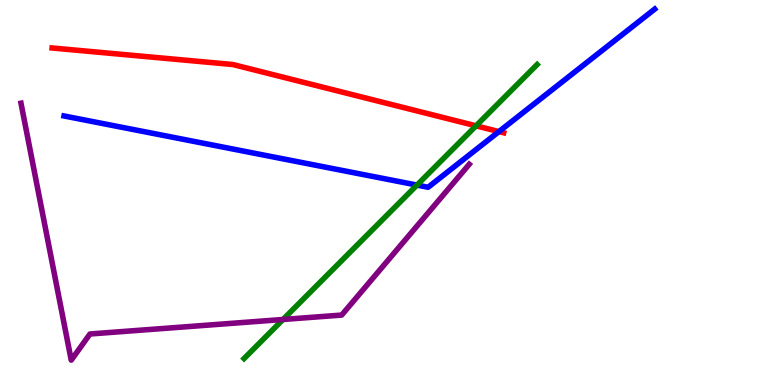[{'lines': ['blue', 'red'], 'intersections': [{'x': 6.44, 'y': 6.58}]}, {'lines': ['green', 'red'], 'intersections': [{'x': 6.14, 'y': 6.73}]}, {'lines': ['purple', 'red'], 'intersections': []}, {'lines': ['blue', 'green'], 'intersections': [{'x': 5.38, 'y': 5.19}]}, {'lines': ['blue', 'purple'], 'intersections': []}, {'lines': ['green', 'purple'], 'intersections': [{'x': 3.65, 'y': 1.7}]}]